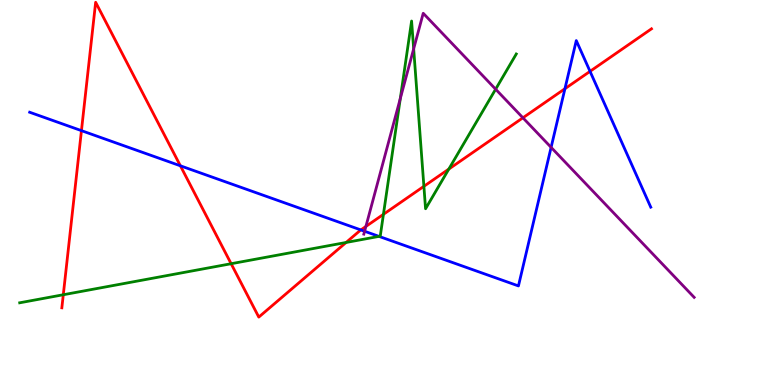[{'lines': ['blue', 'red'], 'intersections': [{'x': 1.05, 'y': 6.61}, {'x': 2.33, 'y': 5.69}, {'x': 4.66, 'y': 4.03}, {'x': 7.29, 'y': 7.7}, {'x': 7.61, 'y': 8.15}]}, {'lines': ['green', 'red'], 'intersections': [{'x': 0.817, 'y': 2.34}, {'x': 2.98, 'y': 3.15}, {'x': 4.47, 'y': 3.7}, {'x': 4.95, 'y': 4.43}, {'x': 5.47, 'y': 5.16}, {'x': 5.79, 'y': 5.61}]}, {'lines': ['purple', 'red'], 'intersections': [{'x': 4.72, 'y': 4.12}, {'x': 6.75, 'y': 6.94}]}, {'lines': ['blue', 'green'], 'intersections': [{'x': 4.89, 'y': 3.86}]}, {'lines': ['blue', 'purple'], 'intersections': [{'x': 4.7, 'y': 3.99}, {'x': 7.11, 'y': 6.17}]}, {'lines': ['green', 'purple'], 'intersections': [{'x': 5.17, 'y': 7.44}, {'x': 5.34, 'y': 8.73}, {'x': 6.4, 'y': 7.68}]}]